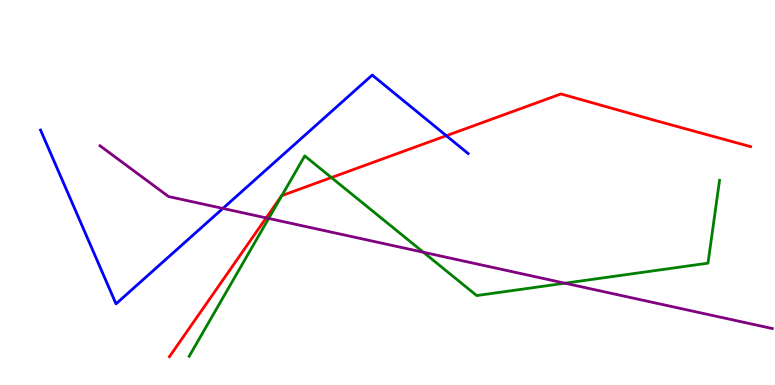[{'lines': ['blue', 'red'], 'intersections': [{'x': 5.76, 'y': 6.48}]}, {'lines': ['green', 'red'], 'intersections': [{'x': 3.64, 'y': 4.92}, {'x': 4.28, 'y': 5.39}]}, {'lines': ['purple', 'red'], 'intersections': [{'x': 3.43, 'y': 4.34}]}, {'lines': ['blue', 'green'], 'intersections': []}, {'lines': ['blue', 'purple'], 'intersections': [{'x': 2.88, 'y': 4.59}]}, {'lines': ['green', 'purple'], 'intersections': [{'x': 3.47, 'y': 4.33}, {'x': 5.46, 'y': 3.45}, {'x': 7.29, 'y': 2.64}]}]